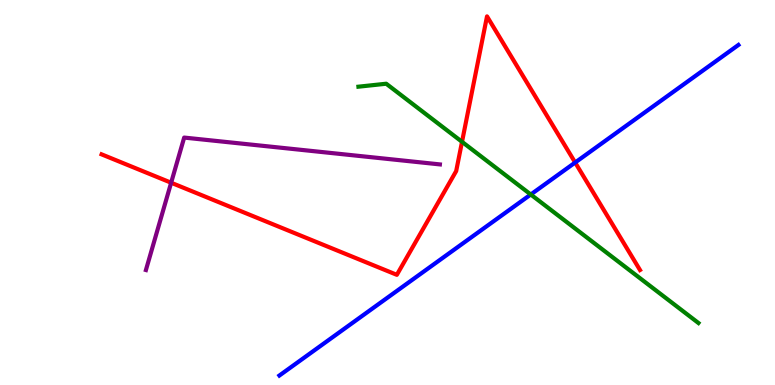[{'lines': ['blue', 'red'], 'intersections': [{'x': 7.42, 'y': 5.78}]}, {'lines': ['green', 'red'], 'intersections': [{'x': 5.96, 'y': 6.32}]}, {'lines': ['purple', 'red'], 'intersections': [{'x': 2.21, 'y': 5.25}]}, {'lines': ['blue', 'green'], 'intersections': [{'x': 6.85, 'y': 4.95}]}, {'lines': ['blue', 'purple'], 'intersections': []}, {'lines': ['green', 'purple'], 'intersections': []}]